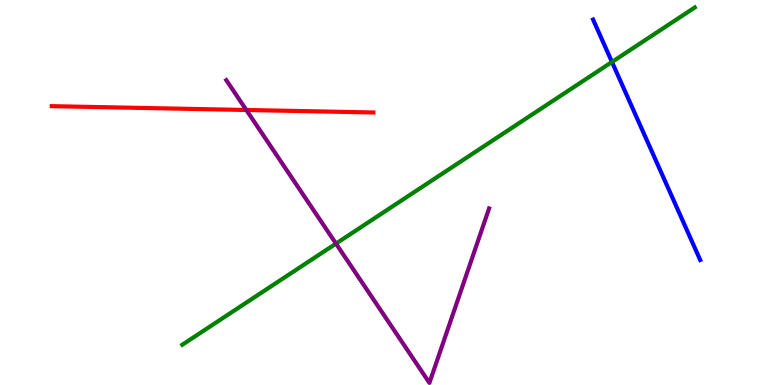[{'lines': ['blue', 'red'], 'intersections': []}, {'lines': ['green', 'red'], 'intersections': []}, {'lines': ['purple', 'red'], 'intersections': [{'x': 3.18, 'y': 7.14}]}, {'lines': ['blue', 'green'], 'intersections': [{'x': 7.9, 'y': 8.39}]}, {'lines': ['blue', 'purple'], 'intersections': []}, {'lines': ['green', 'purple'], 'intersections': [{'x': 4.34, 'y': 3.67}]}]